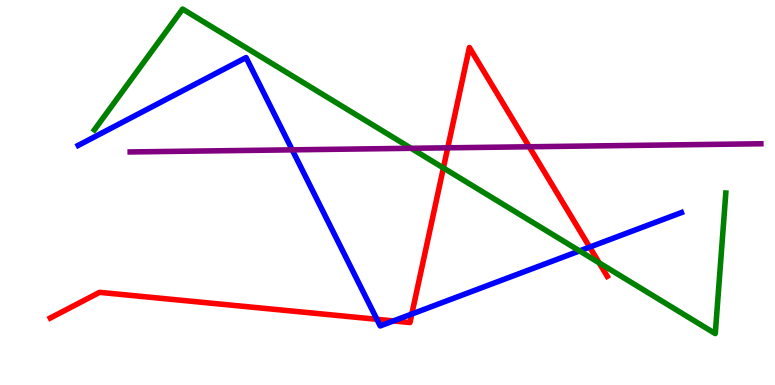[{'lines': ['blue', 'red'], 'intersections': [{'x': 4.86, 'y': 1.71}, {'x': 5.08, 'y': 1.66}, {'x': 5.31, 'y': 1.84}, {'x': 7.61, 'y': 3.58}]}, {'lines': ['green', 'red'], 'intersections': [{'x': 5.72, 'y': 5.64}, {'x': 7.73, 'y': 3.17}]}, {'lines': ['purple', 'red'], 'intersections': [{'x': 5.78, 'y': 6.16}, {'x': 6.83, 'y': 6.19}]}, {'lines': ['blue', 'green'], 'intersections': [{'x': 7.48, 'y': 3.48}]}, {'lines': ['blue', 'purple'], 'intersections': [{'x': 3.77, 'y': 6.11}]}, {'lines': ['green', 'purple'], 'intersections': [{'x': 5.31, 'y': 6.15}]}]